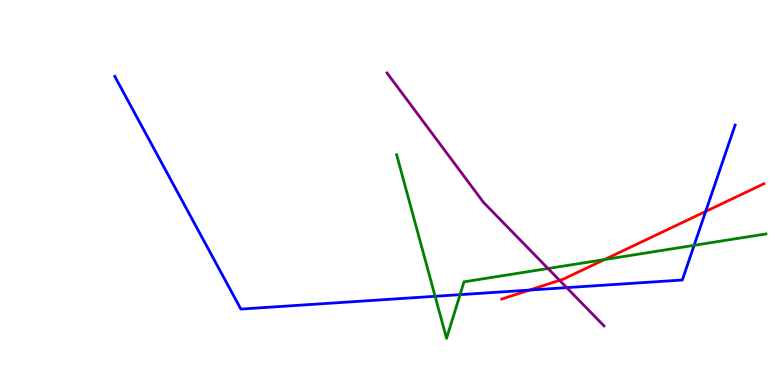[{'lines': ['blue', 'red'], 'intersections': [{'x': 6.83, 'y': 2.47}, {'x': 9.11, 'y': 4.51}]}, {'lines': ['green', 'red'], 'intersections': [{'x': 7.8, 'y': 3.26}]}, {'lines': ['purple', 'red'], 'intersections': [{'x': 7.22, 'y': 2.72}]}, {'lines': ['blue', 'green'], 'intersections': [{'x': 5.61, 'y': 2.3}, {'x': 5.94, 'y': 2.35}, {'x': 8.96, 'y': 3.63}]}, {'lines': ['blue', 'purple'], 'intersections': [{'x': 7.31, 'y': 2.53}]}, {'lines': ['green', 'purple'], 'intersections': [{'x': 7.07, 'y': 3.03}]}]